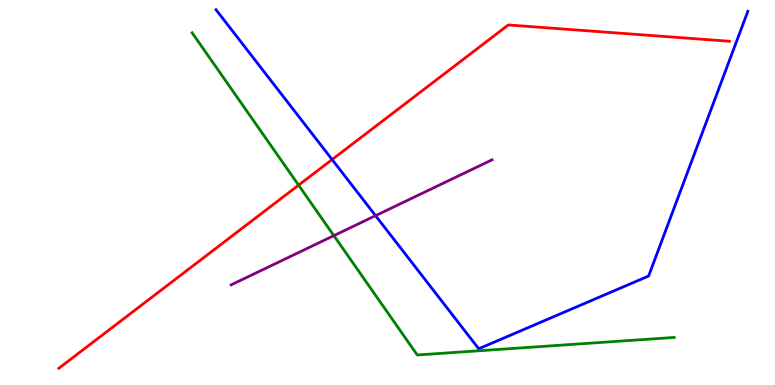[{'lines': ['blue', 'red'], 'intersections': [{'x': 4.29, 'y': 5.86}]}, {'lines': ['green', 'red'], 'intersections': [{'x': 3.85, 'y': 5.19}]}, {'lines': ['purple', 'red'], 'intersections': []}, {'lines': ['blue', 'green'], 'intersections': []}, {'lines': ['blue', 'purple'], 'intersections': [{'x': 4.85, 'y': 4.4}]}, {'lines': ['green', 'purple'], 'intersections': [{'x': 4.31, 'y': 3.88}]}]